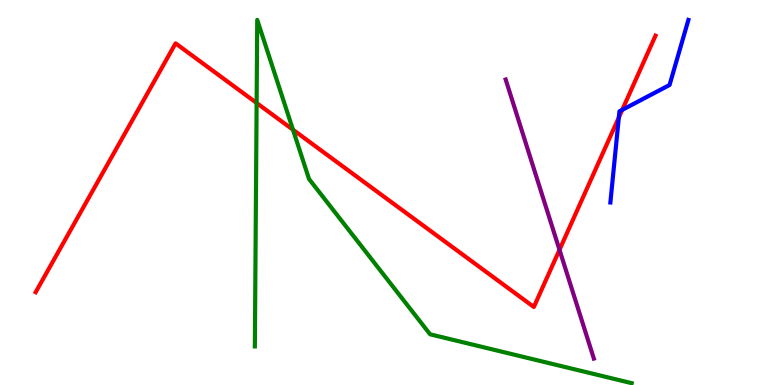[{'lines': ['blue', 'red'], 'intersections': [{'x': 7.98, 'y': 6.95}, {'x': 8.03, 'y': 7.15}]}, {'lines': ['green', 'red'], 'intersections': [{'x': 3.31, 'y': 7.33}, {'x': 3.78, 'y': 6.63}]}, {'lines': ['purple', 'red'], 'intersections': [{'x': 7.22, 'y': 3.51}]}, {'lines': ['blue', 'green'], 'intersections': []}, {'lines': ['blue', 'purple'], 'intersections': []}, {'lines': ['green', 'purple'], 'intersections': []}]